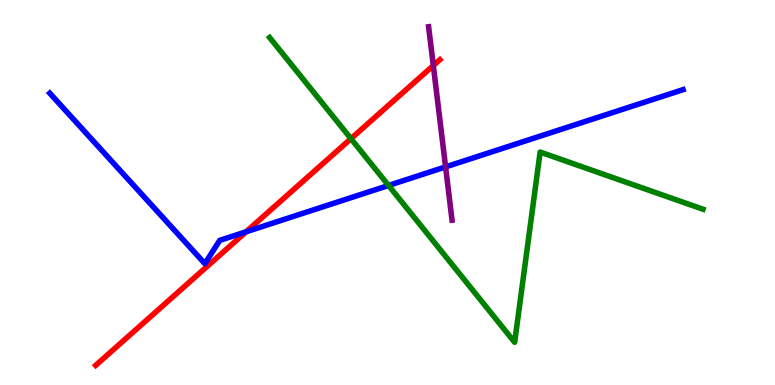[{'lines': ['blue', 'red'], 'intersections': [{'x': 3.18, 'y': 3.98}]}, {'lines': ['green', 'red'], 'intersections': [{'x': 4.53, 'y': 6.4}]}, {'lines': ['purple', 'red'], 'intersections': [{'x': 5.59, 'y': 8.3}]}, {'lines': ['blue', 'green'], 'intersections': [{'x': 5.01, 'y': 5.18}]}, {'lines': ['blue', 'purple'], 'intersections': [{'x': 5.75, 'y': 5.66}]}, {'lines': ['green', 'purple'], 'intersections': []}]